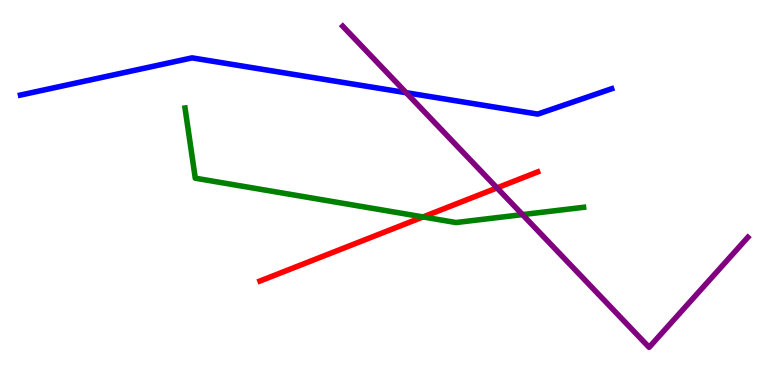[{'lines': ['blue', 'red'], 'intersections': []}, {'lines': ['green', 'red'], 'intersections': [{'x': 5.46, 'y': 4.37}]}, {'lines': ['purple', 'red'], 'intersections': [{'x': 6.41, 'y': 5.12}]}, {'lines': ['blue', 'green'], 'intersections': []}, {'lines': ['blue', 'purple'], 'intersections': [{'x': 5.24, 'y': 7.59}]}, {'lines': ['green', 'purple'], 'intersections': [{'x': 6.74, 'y': 4.43}]}]